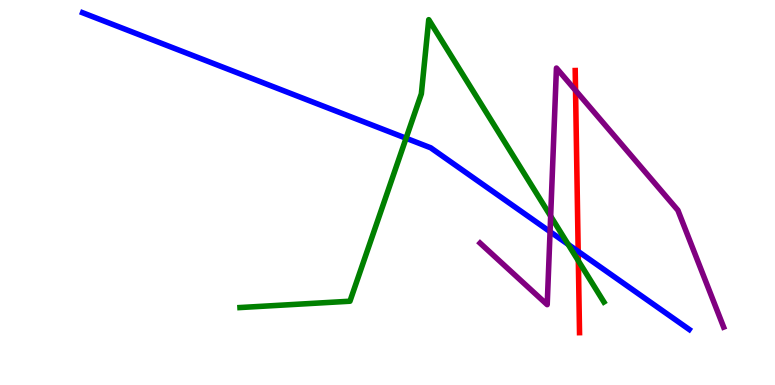[{'lines': ['blue', 'red'], 'intersections': [{'x': 7.46, 'y': 3.47}]}, {'lines': ['green', 'red'], 'intersections': [{'x': 7.46, 'y': 3.23}]}, {'lines': ['purple', 'red'], 'intersections': [{'x': 7.43, 'y': 7.65}]}, {'lines': ['blue', 'green'], 'intersections': [{'x': 5.24, 'y': 6.41}, {'x': 7.33, 'y': 3.65}]}, {'lines': ['blue', 'purple'], 'intersections': [{'x': 7.1, 'y': 3.98}]}, {'lines': ['green', 'purple'], 'intersections': [{'x': 7.11, 'y': 4.38}]}]